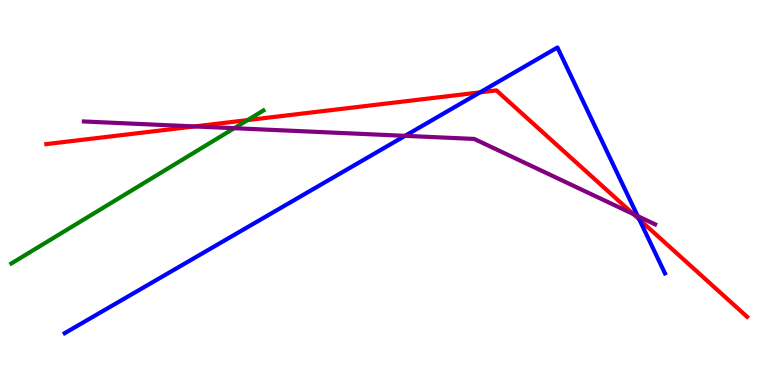[{'lines': ['blue', 'red'], 'intersections': [{'x': 6.19, 'y': 7.6}, {'x': 8.25, 'y': 4.3}]}, {'lines': ['green', 'red'], 'intersections': [{'x': 3.2, 'y': 6.88}]}, {'lines': ['purple', 'red'], 'intersections': [{'x': 2.51, 'y': 6.72}, {'x': 8.17, 'y': 4.44}]}, {'lines': ['blue', 'green'], 'intersections': []}, {'lines': ['blue', 'purple'], 'intersections': [{'x': 5.23, 'y': 6.47}, {'x': 8.23, 'y': 4.39}]}, {'lines': ['green', 'purple'], 'intersections': [{'x': 3.02, 'y': 6.67}]}]